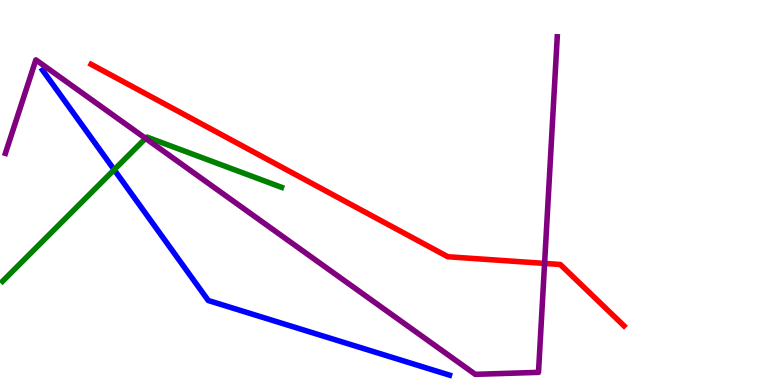[{'lines': ['blue', 'red'], 'intersections': []}, {'lines': ['green', 'red'], 'intersections': []}, {'lines': ['purple', 'red'], 'intersections': [{'x': 7.03, 'y': 3.16}]}, {'lines': ['blue', 'green'], 'intersections': [{'x': 1.47, 'y': 5.59}]}, {'lines': ['blue', 'purple'], 'intersections': []}, {'lines': ['green', 'purple'], 'intersections': [{'x': 1.88, 'y': 6.41}]}]